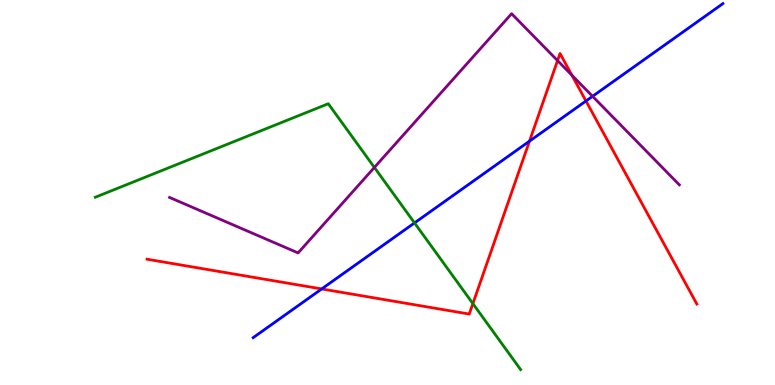[{'lines': ['blue', 'red'], 'intersections': [{'x': 4.15, 'y': 2.5}, {'x': 6.83, 'y': 6.33}, {'x': 7.56, 'y': 7.38}]}, {'lines': ['green', 'red'], 'intersections': [{'x': 6.1, 'y': 2.11}]}, {'lines': ['purple', 'red'], 'intersections': [{'x': 7.19, 'y': 8.43}, {'x': 7.38, 'y': 8.05}]}, {'lines': ['blue', 'green'], 'intersections': [{'x': 5.35, 'y': 4.21}]}, {'lines': ['blue', 'purple'], 'intersections': [{'x': 7.65, 'y': 7.5}]}, {'lines': ['green', 'purple'], 'intersections': [{'x': 4.83, 'y': 5.65}]}]